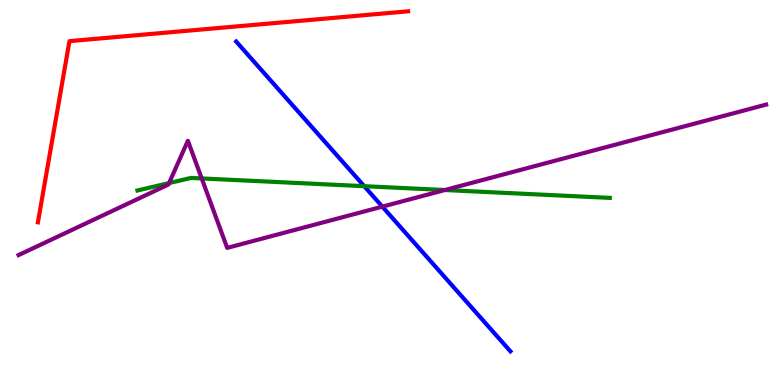[{'lines': ['blue', 'red'], 'intersections': []}, {'lines': ['green', 'red'], 'intersections': []}, {'lines': ['purple', 'red'], 'intersections': []}, {'lines': ['blue', 'green'], 'intersections': [{'x': 4.7, 'y': 5.16}]}, {'lines': ['blue', 'purple'], 'intersections': [{'x': 4.93, 'y': 4.63}]}, {'lines': ['green', 'purple'], 'intersections': [{'x': 2.18, 'y': 5.24}, {'x': 2.6, 'y': 5.37}, {'x': 5.74, 'y': 5.06}]}]